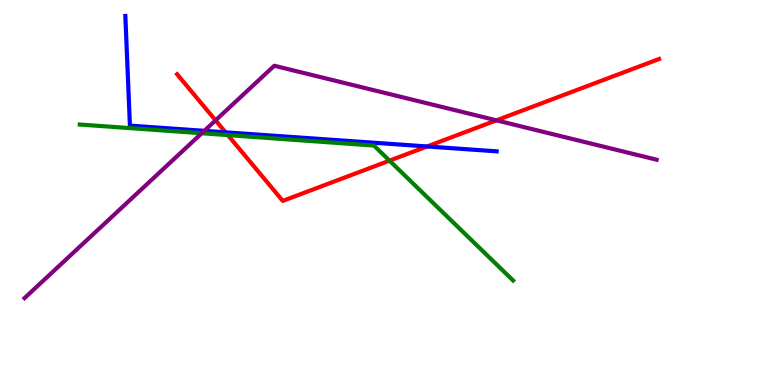[{'lines': ['blue', 'red'], 'intersections': [{'x': 2.91, 'y': 6.56}, {'x': 5.51, 'y': 6.2}]}, {'lines': ['green', 'red'], 'intersections': [{'x': 2.94, 'y': 6.49}, {'x': 5.03, 'y': 5.83}]}, {'lines': ['purple', 'red'], 'intersections': [{'x': 2.78, 'y': 6.87}, {'x': 6.41, 'y': 6.87}]}, {'lines': ['blue', 'green'], 'intersections': []}, {'lines': ['blue', 'purple'], 'intersections': [{'x': 2.64, 'y': 6.6}]}, {'lines': ['green', 'purple'], 'intersections': [{'x': 2.6, 'y': 6.54}]}]